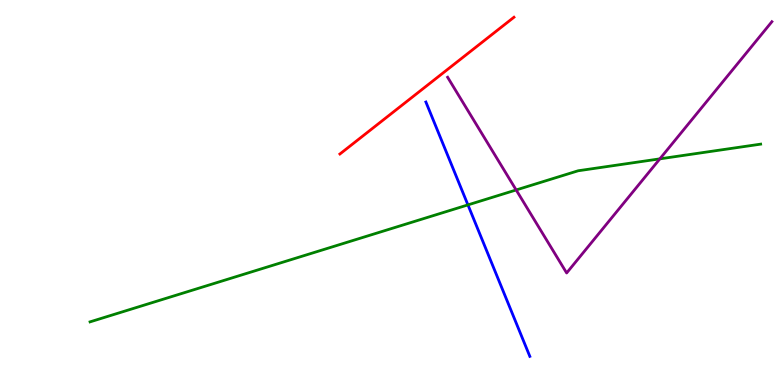[{'lines': ['blue', 'red'], 'intersections': []}, {'lines': ['green', 'red'], 'intersections': []}, {'lines': ['purple', 'red'], 'intersections': []}, {'lines': ['blue', 'green'], 'intersections': [{'x': 6.04, 'y': 4.68}]}, {'lines': ['blue', 'purple'], 'intersections': []}, {'lines': ['green', 'purple'], 'intersections': [{'x': 6.66, 'y': 5.07}, {'x': 8.51, 'y': 5.87}]}]